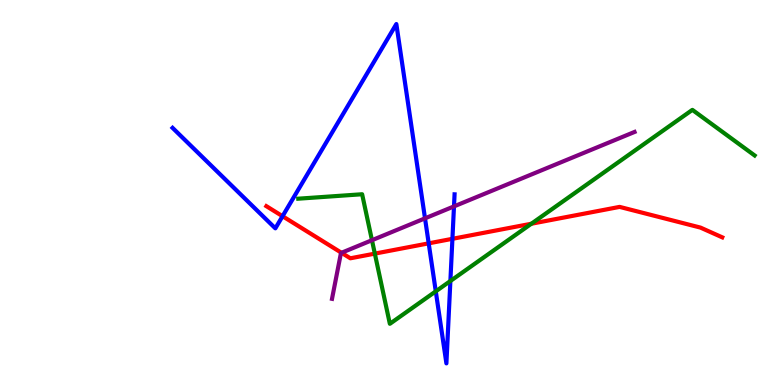[{'lines': ['blue', 'red'], 'intersections': [{'x': 3.65, 'y': 4.38}, {'x': 5.53, 'y': 3.68}, {'x': 5.84, 'y': 3.8}]}, {'lines': ['green', 'red'], 'intersections': [{'x': 4.84, 'y': 3.41}, {'x': 6.86, 'y': 4.19}]}, {'lines': ['purple', 'red'], 'intersections': [{'x': 4.41, 'y': 3.43}]}, {'lines': ['blue', 'green'], 'intersections': [{'x': 5.62, 'y': 2.43}, {'x': 5.81, 'y': 2.7}]}, {'lines': ['blue', 'purple'], 'intersections': [{'x': 5.48, 'y': 4.33}, {'x': 5.86, 'y': 4.64}]}, {'lines': ['green', 'purple'], 'intersections': [{'x': 4.8, 'y': 3.76}]}]